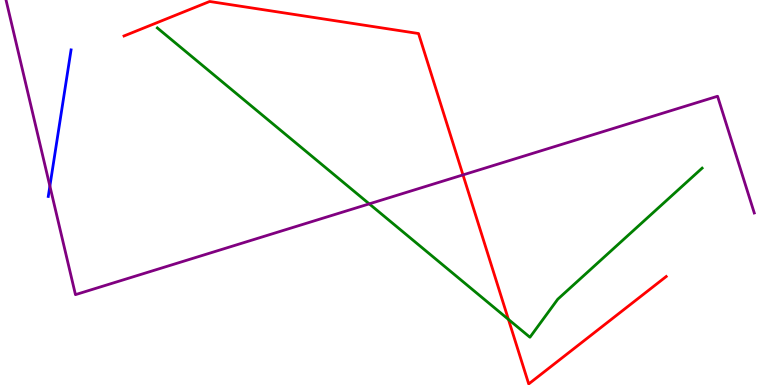[{'lines': ['blue', 'red'], 'intersections': []}, {'lines': ['green', 'red'], 'intersections': [{'x': 6.56, 'y': 1.7}]}, {'lines': ['purple', 'red'], 'intersections': [{'x': 5.97, 'y': 5.46}]}, {'lines': ['blue', 'green'], 'intersections': []}, {'lines': ['blue', 'purple'], 'intersections': [{'x': 0.644, 'y': 5.17}]}, {'lines': ['green', 'purple'], 'intersections': [{'x': 4.76, 'y': 4.7}]}]